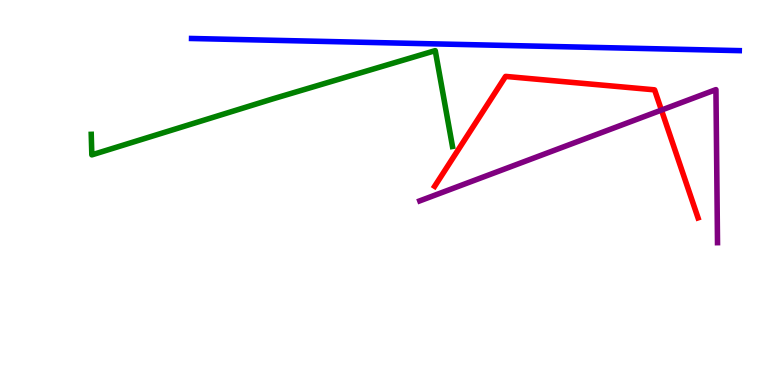[{'lines': ['blue', 'red'], 'intersections': []}, {'lines': ['green', 'red'], 'intersections': []}, {'lines': ['purple', 'red'], 'intersections': [{'x': 8.53, 'y': 7.14}]}, {'lines': ['blue', 'green'], 'intersections': []}, {'lines': ['blue', 'purple'], 'intersections': []}, {'lines': ['green', 'purple'], 'intersections': []}]